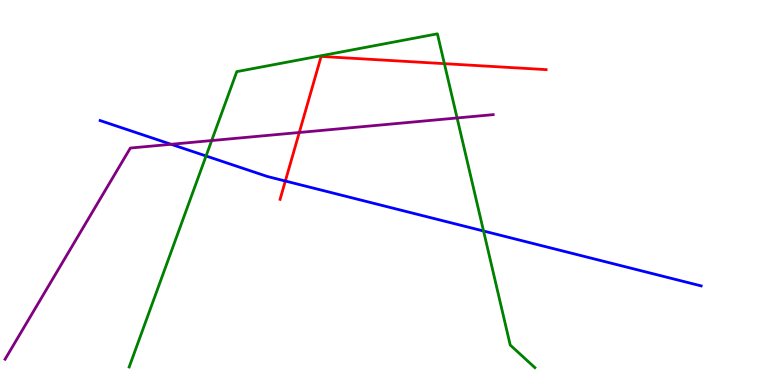[{'lines': ['blue', 'red'], 'intersections': [{'x': 3.68, 'y': 5.3}]}, {'lines': ['green', 'red'], 'intersections': [{'x': 5.73, 'y': 8.35}]}, {'lines': ['purple', 'red'], 'intersections': [{'x': 3.86, 'y': 6.56}]}, {'lines': ['blue', 'green'], 'intersections': [{'x': 2.66, 'y': 5.95}, {'x': 6.24, 'y': 4.0}]}, {'lines': ['blue', 'purple'], 'intersections': [{'x': 2.21, 'y': 6.25}]}, {'lines': ['green', 'purple'], 'intersections': [{'x': 2.73, 'y': 6.35}, {'x': 5.9, 'y': 6.94}]}]